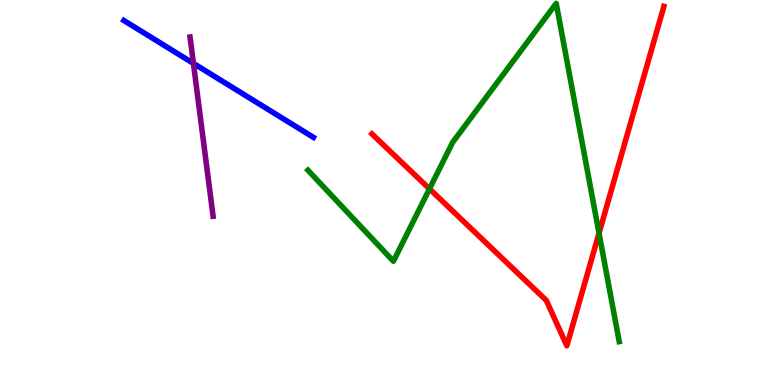[{'lines': ['blue', 'red'], 'intersections': []}, {'lines': ['green', 'red'], 'intersections': [{'x': 5.54, 'y': 5.09}, {'x': 7.73, 'y': 3.94}]}, {'lines': ['purple', 'red'], 'intersections': []}, {'lines': ['blue', 'green'], 'intersections': []}, {'lines': ['blue', 'purple'], 'intersections': [{'x': 2.5, 'y': 8.35}]}, {'lines': ['green', 'purple'], 'intersections': []}]